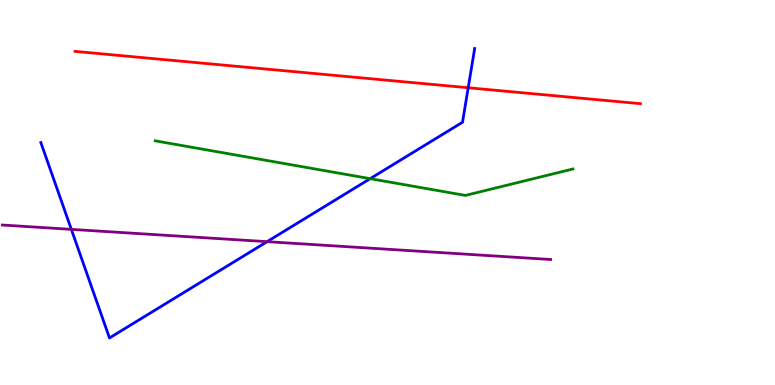[{'lines': ['blue', 'red'], 'intersections': [{'x': 6.04, 'y': 7.72}]}, {'lines': ['green', 'red'], 'intersections': []}, {'lines': ['purple', 'red'], 'intersections': []}, {'lines': ['blue', 'green'], 'intersections': [{'x': 4.78, 'y': 5.36}]}, {'lines': ['blue', 'purple'], 'intersections': [{'x': 0.921, 'y': 4.04}, {'x': 3.45, 'y': 3.72}]}, {'lines': ['green', 'purple'], 'intersections': []}]